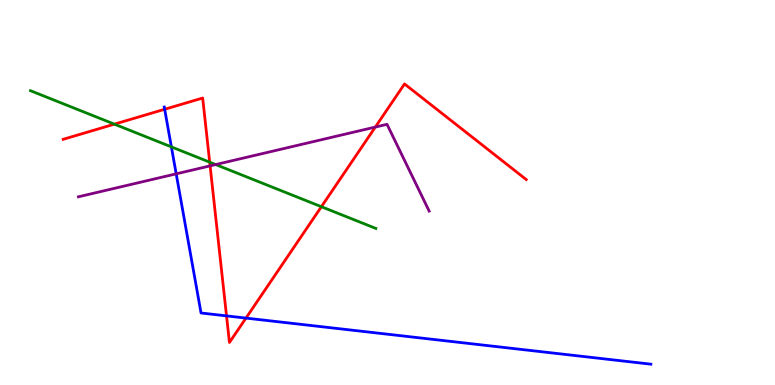[{'lines': ['blue', 'red'], 'intersections': [{'x': 2.12, 'y': 7.16}, {'x': 2.92, 'y': 1.8}, {'x': 3.17, 'y': 1.74}]}, {'lines': ['green', 'red'], 'intersections': [{'x': 1.48, 'y': 6.78}, {'x': 2.71, 'y': 5.79}, {'x': 4.15, 'y': 4.63}]}, {'lines': ['purple', 'red'], 'intersections': [{'x': 2.71, 'y': 5.69}, {'x': 4.84, 'y': 6.7}]}, {'lines': ['blue', 'green'], 'intersections': [{'x': 2.21, 'y': 6.18}]}, {'lines': ['blue', 'purple'], 'intersections': [{'x': 2.27, 'y': 5.48}]}, {'lines': ['green', 'purple'], 'intersections': [{'x': 2.78, 'y': 5.73}]}]